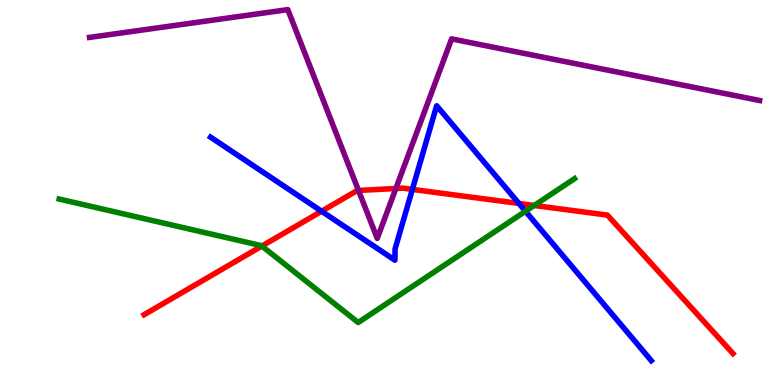[{'lines': ['blue', 'red'], 'intersections': [{'x': 4.15, 'y': 4.51}, {'x': 5.32, 'y': 5.08}, {'x': 6.7, 'y': 4.72}]}, {'lines': ['green', 'red'], 'intersections': [{'x': 3.38, 'y': 3.61}, {'x': 6.89, 'y': 4.66}]}, {'lines': ['purple', 'red'], 'intersections': [{'x': 4.63, 'y': 5.05}, {'x': 5.11, 'y': 5.1}]}, {'lines': ['blue', 'green'], 'intersections': [{'x': 6.78, 'y': 4.51}]}, {'lines': ['blue', 'purple'], 'intersections': []}, {'lines': ['green', 'purple'], 'intersections': []}]